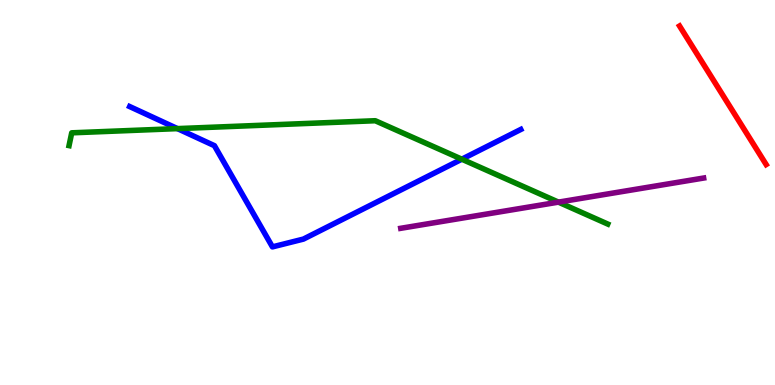[{'lines': ['blue', 'red'], 'intersections': []}, {'lines': ['green', 'red'], 'intersections': []}, {'lines': ['purple', 'red'], 'intersections': []}, {'lines': ['blue', 'green'], 'intersections': [{'x': 2.29, 'y': 6.66}, {'x': 5.96, 'y': 5.86}]}, {'lines': ['blue', 'purple'], 'intersections': []}, {'lines': ['green', 'purple'], 'intersections': [{'x': 7.21, 'y': 4.75}]}]